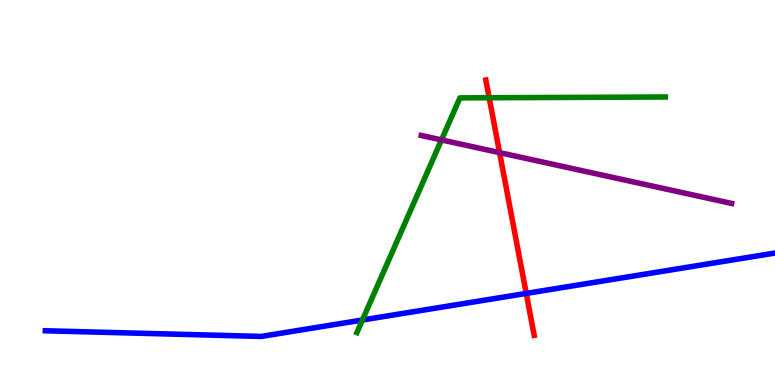[{'lines': ['blue', 'red'], 'intersections': [{'x': 6.79, 'y': 2.38}]}, {'lines': ['green', 'red'], 'intersections': [{'x': 6.31, 'y': 7.46}]}, {'lines': ['purple', 'red'], 'intersections': [{'x': 6.45, 'y': 6.04}]}, {'lines': ['blue', 'green'], 'intersections': [{'x': 4.68, 'y': 1.69}]}, {'lines': ['blue', 'purple'], 'intersections': []}, {'lines': ['green', 'purple'], 'intersections': [{'x': 5.7, 'y': 6.37}]}]